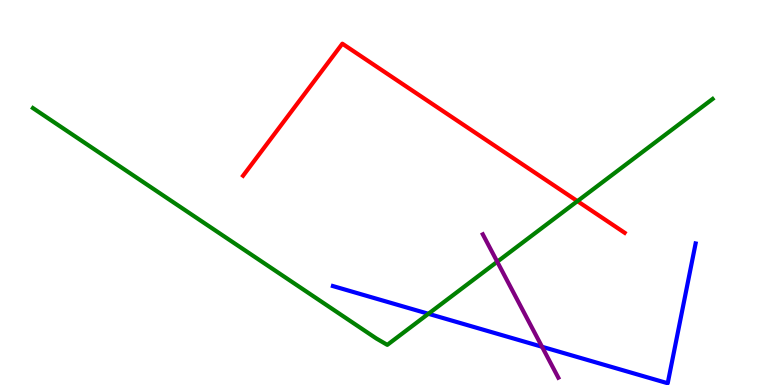[{'lines': ['blue', 'red'], 'intersections': []}, {'lines': ['green', 'red'], 'intersections': [{'x': 7.45, 'y': 4.78}]}, {'lines': ['purple', 'red'], 'intersections': []}, {'lines': ['blue', 'green'], 'intersections': [{'x': 5.53, 'y': 1.85}]}, {'lines': ['blue', 'purple'], 'intersections': [{'x': 6.99, 'y': 0.993}]}, {'lines': ['green', 'purple'], 'intersections': [{'x': 6.42, 'y': 3.2}]}]